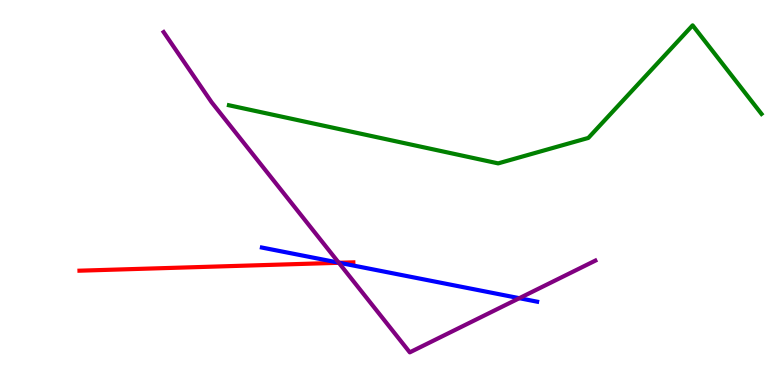[{'lines': ['blue', 'red'], 'intersections': [{'x': 4.38, 'y': 3.17}]}, {'lines': ['green', 'red'], 'intersections': []}, {'lines': ['purple', 'red'], 'intersections': [{'x': 4.37, 'y': 3.17}]}, {'lines': ['blue', 'green'], 'intersections': []}, {'lines': ['blue', 'purple'], 'intersections': [{'x': 4.37, 'y': 3.18}, {'x': 6.7, 'y': 2.25}]}, {'lines': ['green', 'purple'], 'intersections': []}]